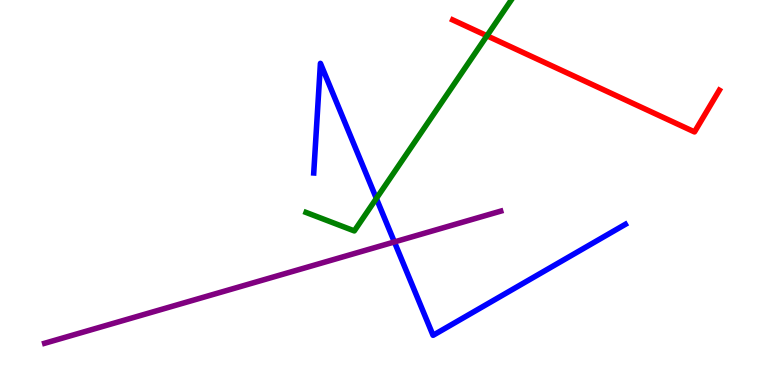[{'lines': ['blue', 'red'], 'intersections': []}, {'lines': ['green', 'red'], 'intersections': [{'x': 6.28, 'y': 9.07}]}, {'lines': ['purple', 'red'], 'intersections': []}, {'lines': ['blue', 'green'], 'intersections': [{'x': 4.86, 'y': 4.85}]}, {'lines': ['blue', 'purple'], 'intersections': [{'x': 5.09, 'y': 3.72}]}, {'lines': ['green', 'purple'], 'intersections': []}]